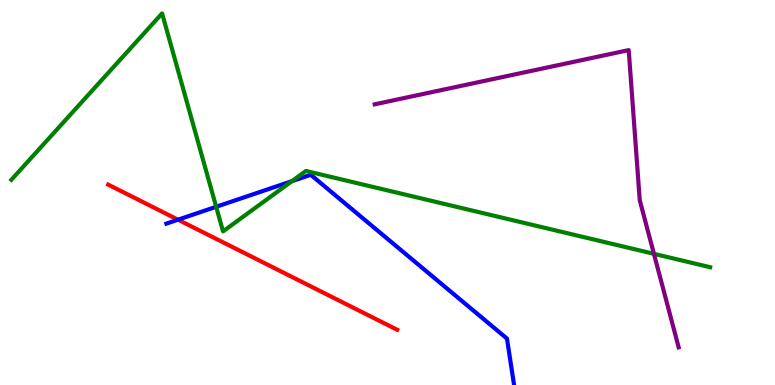[{'lines': ['blue', 'red'], 'intersections': [{'x': 2.3, 'y': 4.29}]}, {'lines': ['green', 'red'], 'intersections': []}, {'lines': ['purple', 'red'], 'intersections': []}, {'lines': ['blue', 'green'], 'intersections': [{'x': 2.79, 'y': 4.63}, {'x': 3.77, 'y': 5.29}]}, {'lines': ['blue', 'purple'], 'intersections': []}, {'lines': ['green', 'purple'], 'intersections': [{'x': 8.44, 'y': 3.41}]}]